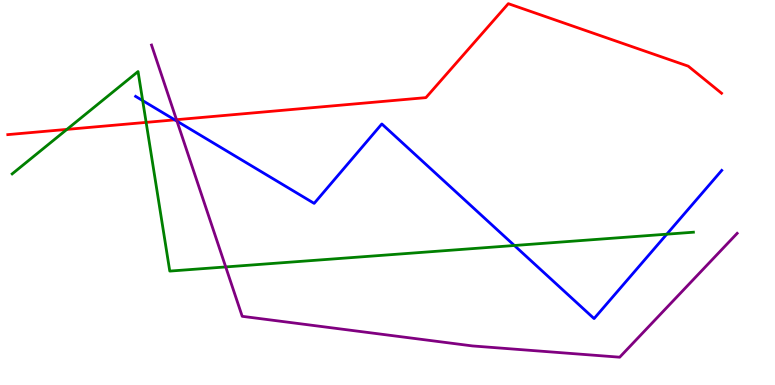[{'lines': ['blue', 'red'], 'intersections': [{'x': 2.26, 'y': 6.89}]}, {'lines': ['green', 'red'], 'intersections': [{'x': 0.863, 'y': 6.64}, {'x': 1.89, 'y': 6.82}]}, {'lines': ['purple', 'red'], 'intersections': [{'x': 2.28, 'y': 6.89}]}, {'lines': ['blue', 'green'], 'intersections': [{'x': 1.84, 'y': 7.39}, {'x': 6.64, 'y': 3.62}, {'x': 8.6, 'y': 3.92}]}, {'lines': ['blue', 'purple'], 'intersections': [{'x': 2.28, 'y': 6.85}]}, {'lines': ['green', 'purple'], 'intersections': [{'x': 2.91, 'y': 3.07}]}]